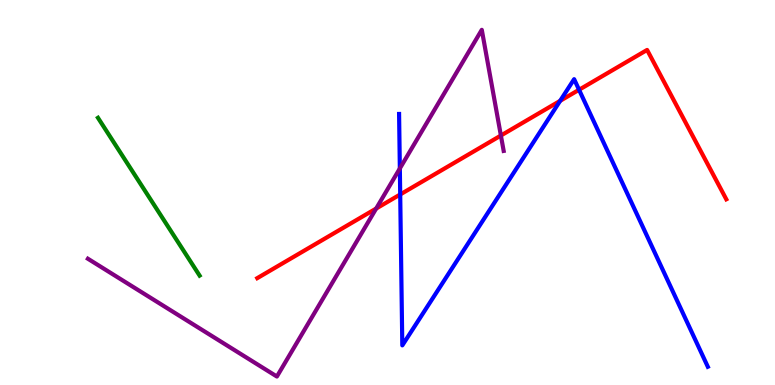[{'lines': ['blue', 'red'], 'intersections': [{'x': 5.16, 'y': 4.95}, {'x': 7.23, 'y': 7.38}, {'x': 7.47, 'y': 7.67}]}, {'lines': ['green', 'red'], 'intersections': []}, {'lines': ['purple', 'red'], 'intersections': [{'x': 4.85, 'y': 4.58}, {'x': 6.46, 'y': 6.48}]}, {'lines': ['blue', 'green'], 'intersections': []}, {'lines': ['blue', 'purple'], 'intersections': [{'x': 5.16, 'y': 5.62}]}, {'lines': ['green', 'purple'], 'intersections': []}]